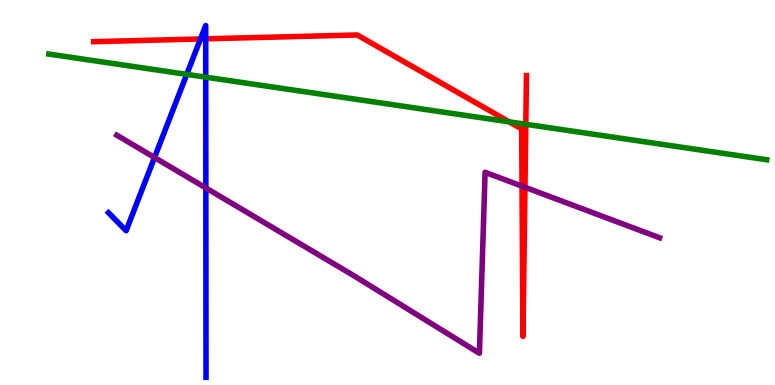[{'lines': ['blue', 'red'], 'intersections': [{'x': 2.59, 'y': 8.99}, {'x': 2.65, 'y': 8.99}]}, {'lines': ['green', 'red'], 'intersections': [{'x': 6.57, 'y': 6.84}, {'x': 6.78, 'y': 6.77}]}, {'lines': ['purple', 'red'], 'intersections': [{'x': 6.74, 'y': 5.16}, {'x': 6.77, 'y': 5.14}]}, {'lines': ['blue', 'green'], 'intersections': [{'x': 2.41, 'y': 8.07}, {'x': 2.65, 'y': 8.0}]}, {'lines': ['blue', 'purple'], 'intersections': [{'x': 1.99, 'y': 5.91}, {'x': 2.66, 'y': 5.12}]}, {'lines': ['green', 'purple'], 'intersections': []}]